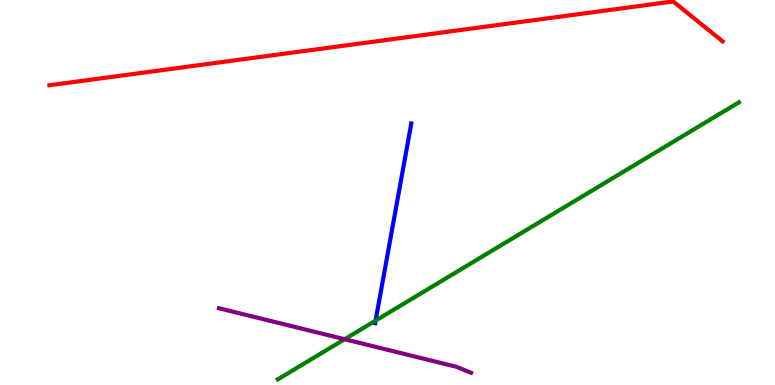[{'lines': ['blue', 'red'], 'intersections': []}, {'lines': ['green', 'red'], 'intersections': []}, {'lines': ['purple', 'red'], 'intersections': []}, {'lines': ['blue', 'green'], 'intersections': [{'x': 4.85, 'y': 1.67}]}, {'lines': ['blue', 'purple'], 'intersections': []}, {'lines': ['green', 'purple'], 'intersections': [{'x': 4.45, 'y': 1.19}]}]